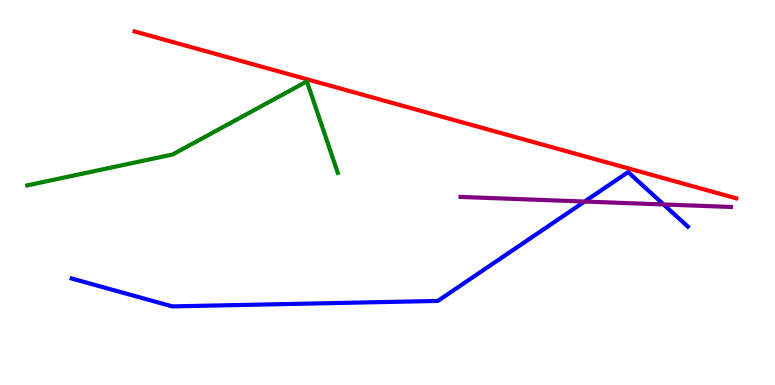[{'lines': ['blue', 'red'], 'intersections': []}, {'lines': ['green', 'red'], 'intersections': []}, {'lines': ['purple', 'red'], 'intersections': []}, {'lines': ['blue', 'green'], 'intersections': []}, {'lines': ['blue', 'purple'], 'intersections': [{'x': 7.54, 'y': 4.77}, {'x': 8.56, 'y': 4.69}]}, {'lines': ['green', 'purple'], 'intersections': []}]